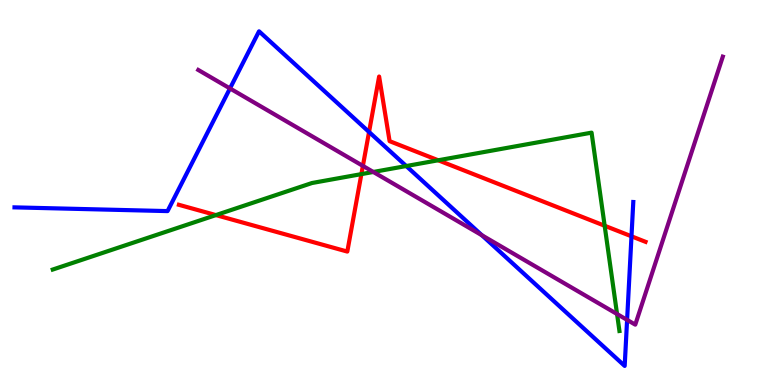[{'lines': ['blue', 'red'], 'intersections': [{'x': 4.76, 'y': 6.57}, {'x': 8.15, 'y': 3.86}]}, {'lines': ['green', 'red'], 'intersections': [{'x': 2.79, 'y': 4.41}, {'x': 4.66, 'y': 5.48}, {'x': 5.65, 'y': 5.84}, {'x': 7.8, 'y': 4.14}]}, {'lines': ['purple', 'red'], 'intersections': [{'x': 4.68, 'y': 5.69}]}, {'lines': ['blue', 'green'], 'intersections': [{'x': 5.24, 'y': 5.69}]}, {'lines': ['blue', 'purple'], 'intersections': [{'x': 2.97, 'y': 7.7}, {'x': 6.22, 'y': 3.89}, {'x': 8.09, 'y': 1.69}]}, {'lines': ['green', 'purple'], 'intersections': [{'x': 4.82, 'y': 5.53}, {'x': 7.96, 'y': 1.84}]}]